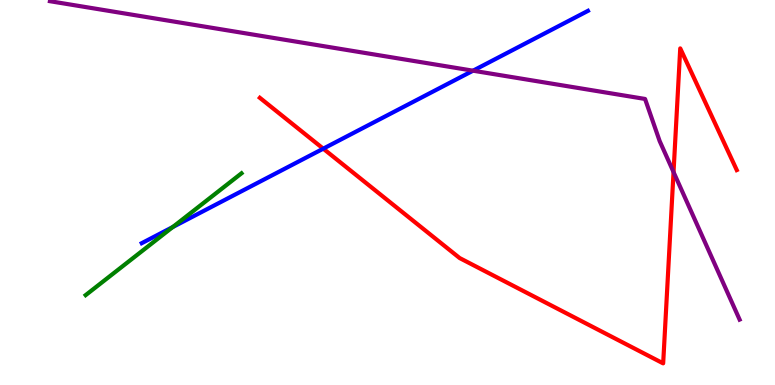[{'lines': ['blue', 'red'], 'intersections': [{'x': 4.17, 'y': 6.14}]}, {'lines': ['green', 'red'], 'intersections': []}, {'lines': ['purple', 'red'], 'intersections': [{'x': 8.69, 'y': 5.53}]}, {'lines': ['blue', 'green'], 'intersections': [{'x': 2.23, 'y': 4.1}]}, {'lines': ['blue', 'purple'], 'intersections': [{'x': 6.1, 'y': 8.16}]}, {'lines': ['green', 'purple'], 'intersections': []}]